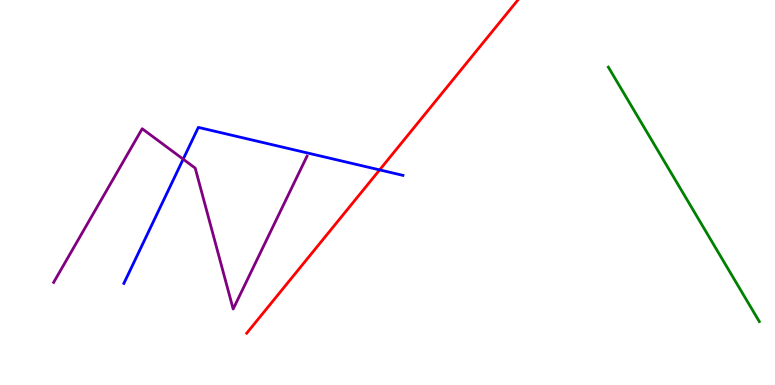[{'lines': ['blue', 'red'], 'intersections': [{'x': 4.9, 'y': 5.59}]}, {'lines': ['green', 'red'], 'intersections': []}, {'lines': ['purple', 'red'], 'intersections': []}, {'lines': ['blue', 'green'], 'intersections': []}, {'lines': ['blue', 'purple'], 'intersections': [{'x': 2.36, 'y': 5.87}]}, {'lines': ['green', 'purple'], 'intersections': []}]